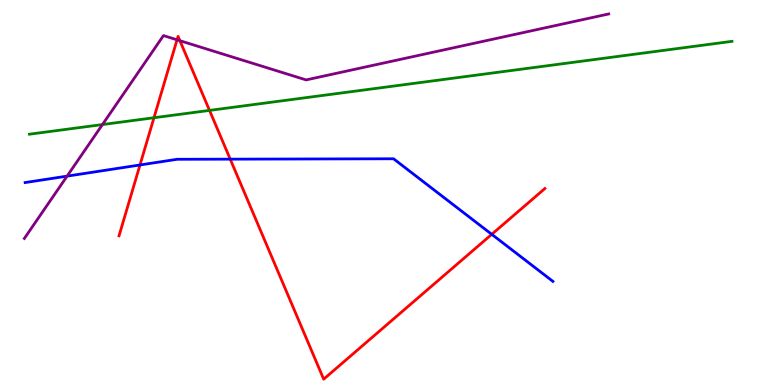[{'lines': ['blue', 'red'], 'intersections': [{'x': 1.81, 'y': 5.72}, {'x': 2.97, 'y': 5.87}, {'x': 6.35, 'y': 3.91}]}, {'lines': ['green', 'red'], 'intersections': [{'x': 1.99, 'y': 6.94}, {'x': 2.7, 'y': 7.13}]}, {'lines': ['purple', 'red'], 'intersections': [{'x': 2.28, 'y': 8.97}, {'x': 2.32, 'y': 8.94}]}, {'lines': ['blue', 'green'], 'intersections': []}, {'lines': ['blue', 'purple'], 'intersections': [{'x': 0.866, 'y': 5.43}]}, {'lines': ['green', 'purple'], 'intersections': [{'x': 1.32, 'y': 6.76}]}]